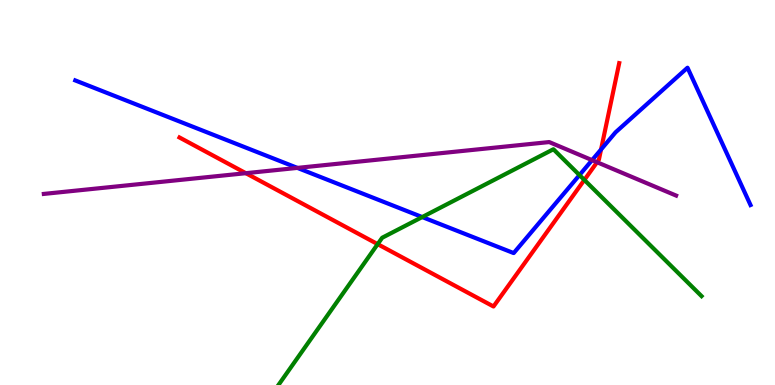[{'lines': ['blue', 'red'], 'intersections': [{'x': 7.76, 'y': 6.12}]}, {'lines': ['green', 'red'], 'intersections': [{'x': 4.87, 'y': 3.66}, {'x': 7.54, 'y': 5.33}]}, {'lines': ['purple', 'red'], 'intersections': [{'x': 3.17, 'y': 5.5}, {'x': 7.7, 'y': 5.79}]}, {'lines': ['blue', 'green'], 'intersections': [{'x': 5.45, 'y': 4.36}, {'x': 7.48, 'y': 5.45}]}, {'lines': ['blue', 'purple'], 'intersections': [{'x': 3.84, 'y': 5.64}, {'x': 7.64, 'y': 5.84}]}, {'lines': ['green', 'purple'], 'intersections': []}]